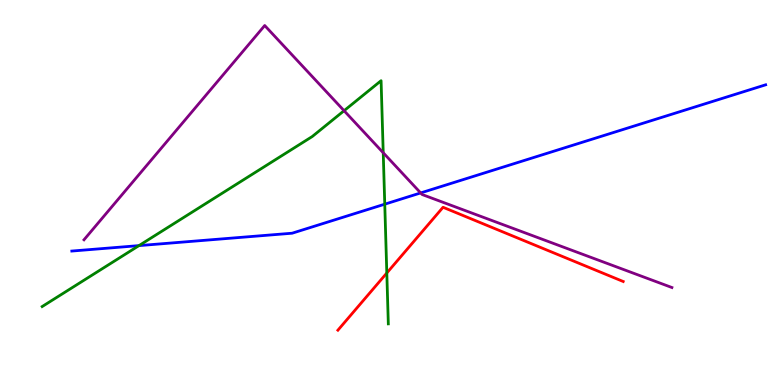[{'lines': ['blue', 'red'], 'intersections': []}, {'lines': ['green', 'red'], 'intersections': [{'x': 4.99, 'y': 2.91}]}, {'lines': ['purple', 'red'], 'intersections': []}, {'lines': ['blue', 'green'], 'intersections': [{'x': 1.79, 'y': 3.62}, {'x': 4.96, 'y': 4.7}]}, {'lines': ['blue', 'purple'], 'intersections': [{'x': 5.43, 'y': 4.99}]}, {'lines': ['green', 'purple'], 'intersections': [{'x': 4.44, 'y': 7.12}, {'x': 4.94, 'y': 6.03}]}]